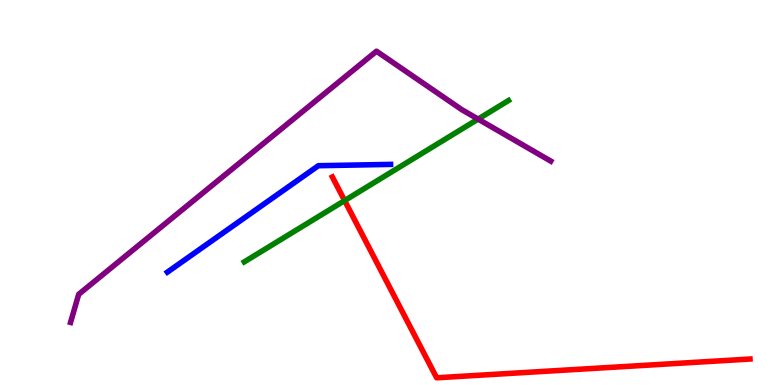[{'lines': ['blue', 'red'], 'intersections': []}, {'lines': ['green', 'red'], 'intersections': [{'x': 4.45, 'y': 4.79}]}, {'lines': ['purple', 'red'], 'intersections': []}, {'lines': ['blue', 'green'], 'intersections': []}, {'lines': ['blue', 'purple'], 'intersections': []}, {'lines': ['green', 'purple'], 'intersections': [{'x': 6.17, 'y': 6.91}]}]